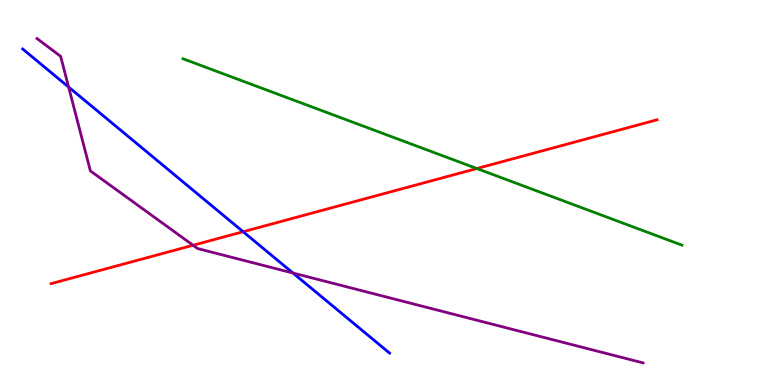[{'lines': ['blue', 'red'], 'intersections': [{'x': 3.14, 'y': 3.98}]}, {'lines': ['green', 'red'], 'intersections': [{'x': 6.15, 'y': 5.62}]}, {'lines': ['purple', 'red'], 'intersections': [{'x': 2.49, 'y': 3.63}]}, {'lines': ['blue', 'green'], 'intersections': []}, {'lines': ['blue', 'purple'], 'intersections': [{'x': 0.885, 'y': 7.74}, {'x': 3.78, 'y': 2.91}]}, {'lines': ['green', 'purple'], 'intersections': []}]